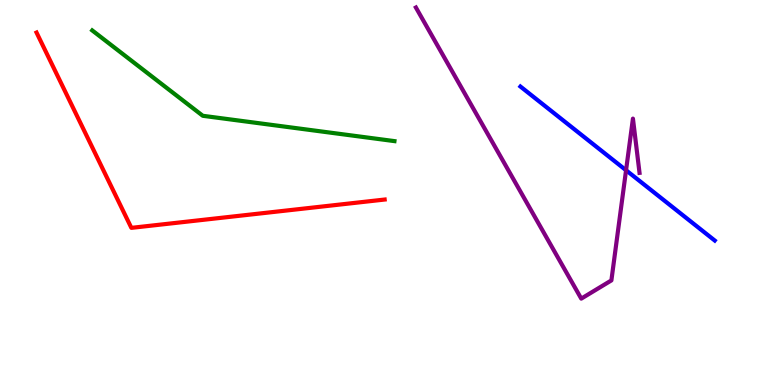[{'lines': ['blue', 'red'], 'intersections': []}, {'lines': ['green', 'red'], 'intersections': []}, {'lines': ['purple', 'red'], 'intersections': []}, {'lines': ['blue', 'green'], 'intersections': []}, {'lines': ['blue', 'purple'], 'intersections': [{'x': 8.08, 'y': 5.58}]}, {'lines': ['green', 'purple'], 'intersections': []}]